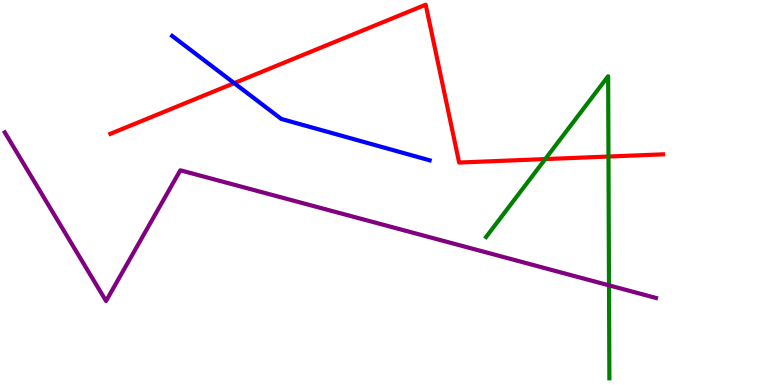[{'lines': ['blue', 'red'], 'intersections': [{'x': 3.02, 'y': 7.84}]}, {'lines': ['green', 'red'], 'intersections': [{'x': 7.04, 'y': 5.87}, {'x': 7.85, 'y': 5.93}]}, {'lines': ['purple', 'red'], 'intersections': []}, {'lines': ['blue', 'green'], 'intersections': []}, {'lines': ['blue', 'purple'], 'intersections': []}, {'lines': ['green', 'purple'], 'intersections': [{'x': 7.86, 'y': 2.59}]}]